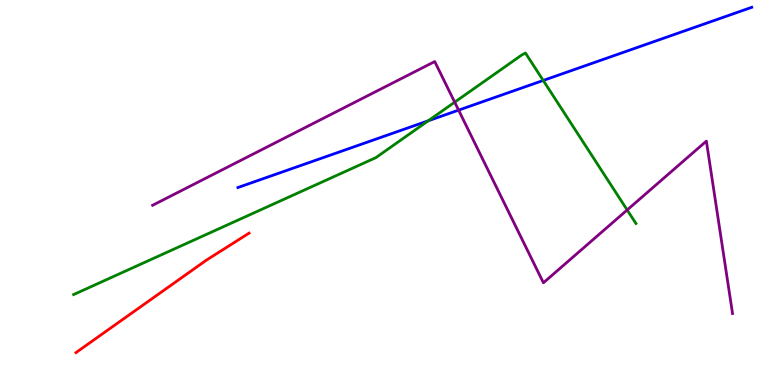[{'lines': ['blue', 'red'], 'intersections': []}, {'lines': ['green', 'red'], 'intersections': []}, {'lines': ['purple', 'red'], 'intersections': []}, {'lines': ['blue', 'green'], 'intersections': [{'x': 5.53, 'y': 6.86}, {'x': 7.01, 'y': 7.91}]}, {'lines': ['blue', 'purple'], 'intersections': [{'x': 5.92, 'y': 7.14}]}, {'lines': ['green', 'purple'], 'intersections': [{'x': 5.87, 'y': 7.35}, {'x': 8.09, 'y': 4.55}]}]